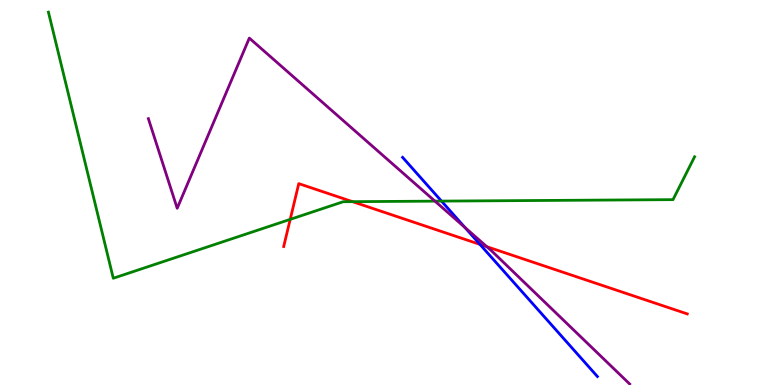[{'lines': ['blue', 'red'], 'intersections': [{'x': 6.19, 'y': 3.65}]}, {'lines': ['green', 'red'], 'intersections': [{'x': 3.74, 'y': 4.3}, {'x': 4.55, 'y': 4.76}]}, {'lines': ['purple', 'red'], 'intersections': [{'x': 6.28, 'y': 3.59}]}, {'lines': ['blue', 'green'], 'intersections': [{'x': 5.7, 'y': 4.78}]}, {'lines': ['blue', 'purple'], 'intersections': [{'x': 6.0, 'y': 4.09}]}, {'lines': ['green', 'purple'], 'intersections': [{'x': 5.61, 'y': 4.78}]}]